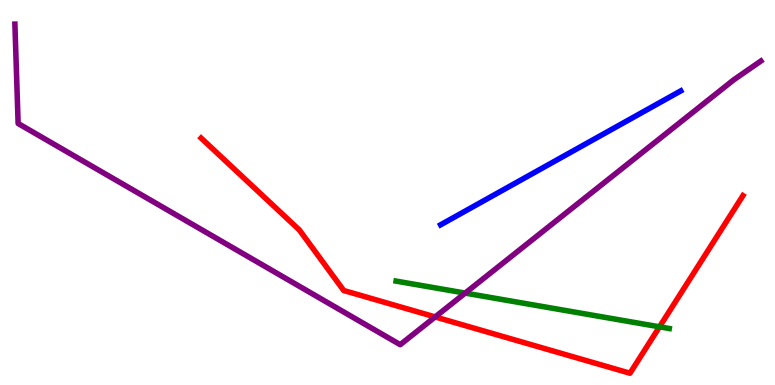[{'lines': ['blue', 'red'], 'intersections': []}, {'lines': ['green', 'red'], 'intersections': [{'x': 8.51, 'y': 1.51}]}, {'lines': ['purple', 'red'], 'intersections': [{'x': 5.61, 'y': 1.77}]}, {'lines': ['blue', 'green'], 'intersections': []}, {'lines': ['blue', 'purple'], 'intersections': []}, {'lines': ['green', 'purple'], 'intersections': [{'x': 6.0, 'y': 2.39}]}]